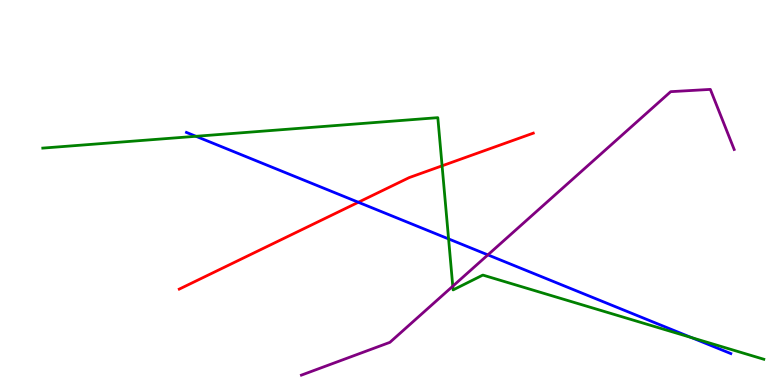[{'lines': ['blue', 'red'], 'intersections': [{'x': 4.62, 'y': 4.75}]}, {'lines': ['green', 'red'], 'intersections': [{'x': 5.7, 'y': 5.69}]}, {'lines': ['purple', 'red'], 'intersections': []}, {'lines': ['blue', 'green'], 'intersections': [{'x': 2.53, 'y': 6.46}, {'x': 5.79, 'y': 3.79}, {'x': 8.92, 'y': 1.23}]}, {'lines': ['blue', 'purple'], 'intersections': [{'x': 6.3, 'y': 3.38}]}, {'lines': ['green', 'purple'], 'intersections': [{'x': 5.84, 'y': 2.57}]}]